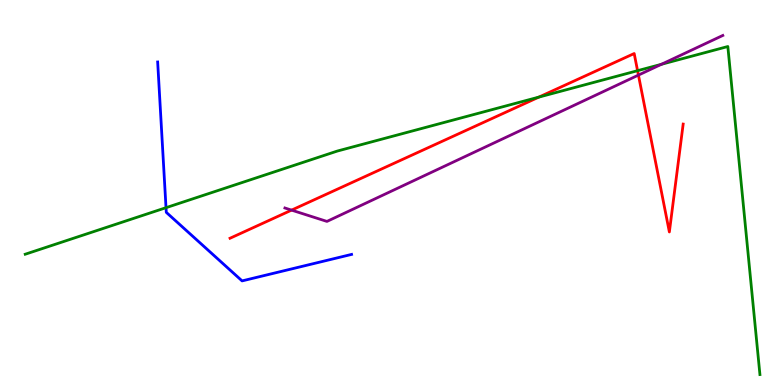[{'lines': ['blue', 'red'], 'intersections': []}, {'lines': ['green', 'red'], 'intersections': [{'x': 6.95, 'y': 7.48}, {'x': 8.23, 'y': 8.16}]}, {'lines': ['purple', 'red'], 'intersections': [{'x': 3.76, 'y': 4.54}, {'x': 8.24, 'y': 8.05}]}, {'lines': ['blue', 'green'], 'intersections': [{'x': 2.14, 'y': 4.61}]}, {'lines': ['blue', 'purple'], 'intersections': []}, {'lines': ['green', 'purple'], 'intersections': [{'x': 8.53, 'y': 8.33}]}]